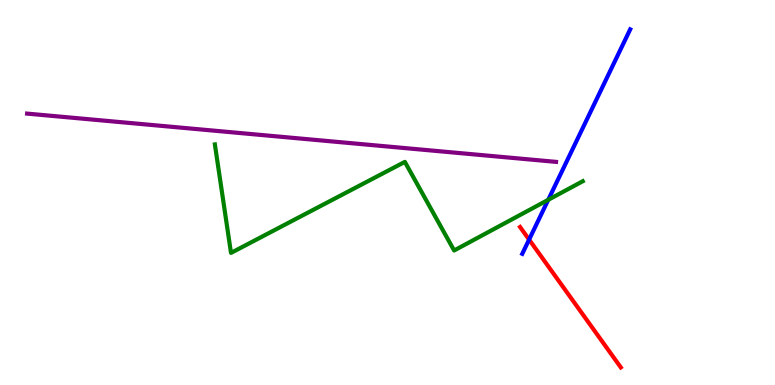[{'lines': ['blue', 'red'], 'intersections': [{'x': 6.83, 'y': 3.78}]}, {'lines': ['green', 'red'], 'intersections': []}, {'lines': ['purple', 'red'], 'intersections': []}, {'lines': ['blue', 'green'], 'intersections': [{'x': 7.07, 'y': 4.81}]}, {'lines': ['blue', 'purple'], 'intersections': []}, {'lines': ['green', 'purple'], 'intersections': []}]